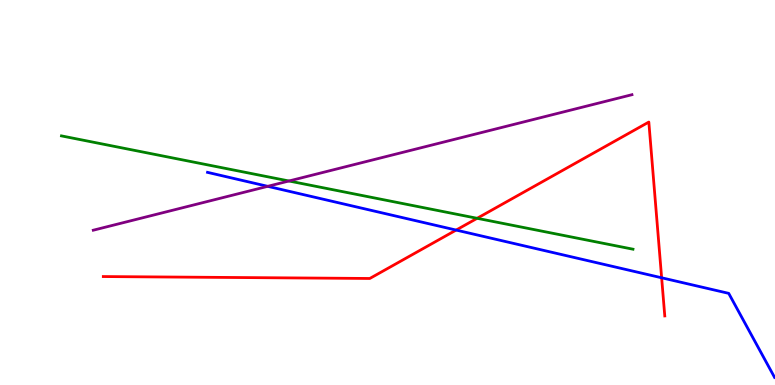[{'lines': ['blue', 'red'], 'intersections': [{'x': 5.89, 'y': 4.02}, {'x': 8.54, 'y': 2.78}]}, {'lines': ['green', 'red'], 'intersections': [{'x': 6.16, 'y': 4.33}]}, {'lines': ['purple', 'red'], 'intersections': []}, {'lines': ['blue', 'green'], 'intersections': []}, {'lines': ['blue', 'purple'], 'intersections': [{'x': 3.45, 'y': 5.16}]}, {'lines': ['green', 'purple'], 'intersections': [{'x': 3.73, 'y': 5.3}]}]